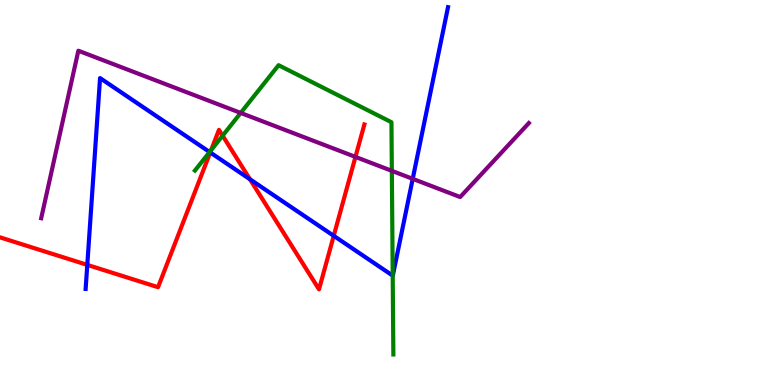[{'lines': ['blue', 'red'], 'intersections': [{'x': 1.13, 'y': 3.12}, {'x': 2.71, 'y': 6.04}, {'x': 3.23, 'y': 5.34}, {'x': 4.31, 'y': 3.87}]}, {'lines': ['green', 'red'], 'intersections': [{'x': 2.72, 'y': 6.1}, {'x': 2.87, 'y': 6.48}]}, {'lines': ['purple', 'red'], 'intersections': [{'x': 4.59, 'y': 5.92}]}, {'lines': ['blue', 'green'], 'intersections': [{'x': 2.7, 'y': 6.05}, {'x': 5.07, 'y': 2.84}]}, {'lines': ['blue', 'purple'], 'intersections': [{'x': 5.33, 'y': 5.35}]}, {'lines': ['green', 'purple'], 'intersections': [{'x': 3.11, 'y': 7.07}, {'x': 5.06, 'y': 5.56}]}]